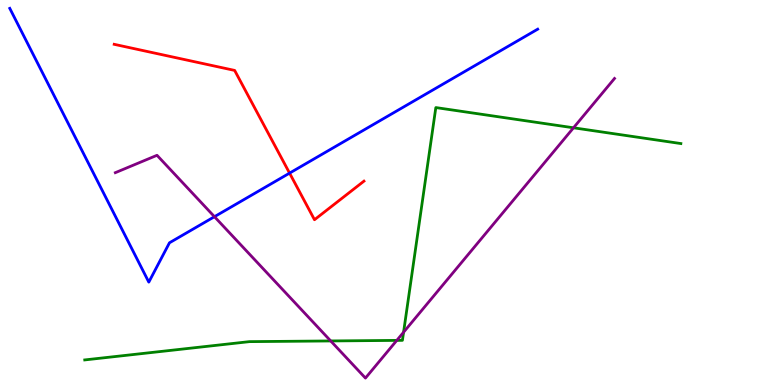[{'lines': ['blue', 'red'], 'intersections': [{'x': 3.74, 'y': 5.5}]}, {'lines': ['green', 'red'], 'intersections': []}, {'lines': ['purple', 'red'], 'intersections': []}, {'lines': ['blue', 'green'], 'intersections': []}, {'lines': ['blue', 'purple'], 'intersections': [{'x': 2.77, 'y': 4.37}]}, {'lines': ['green', 'purple'], 'intersections': [{'x': 4.27, 'y': 1.14}, {'x': 5.12, 'y': 1.16}, {'x': 5.21, 'y': 1.37}, {'x': 7.4, 'y': 6.68}]}]